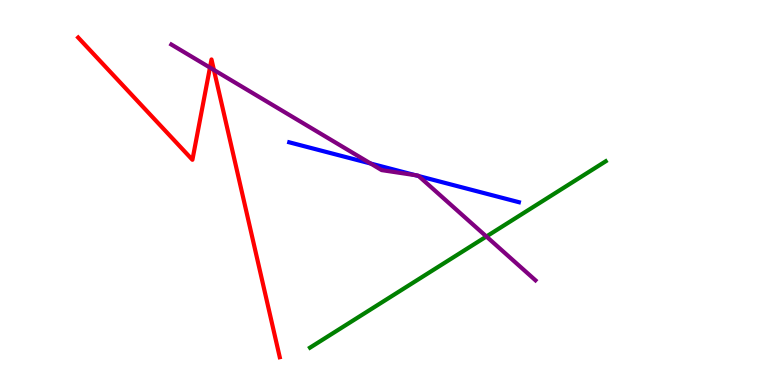[{'lines': ['blue', 'red'], 'intersections': []}, {'lines': ['green', 'red'], 'intersections': []}, {'lines': ['purple', 'red'], 'intersections': [{'x': 2.71, 'y': 8.24}, {'x': 2.76, 'y': 8.18}]}, {'lines': ['blue', 'green'], 'intersections': []}, {'lines': ['blue', 'purple'], 'intersections': [{'x': 4.78, 'y': 5.75}, {'x': 5.36, 'y': 5.45}, {'x': 5.4, 'y': 5.43}]}, {'lines': ['green', 'purple'], 'intersections': [{'x': 6.28, 'y': 3.86}]}]